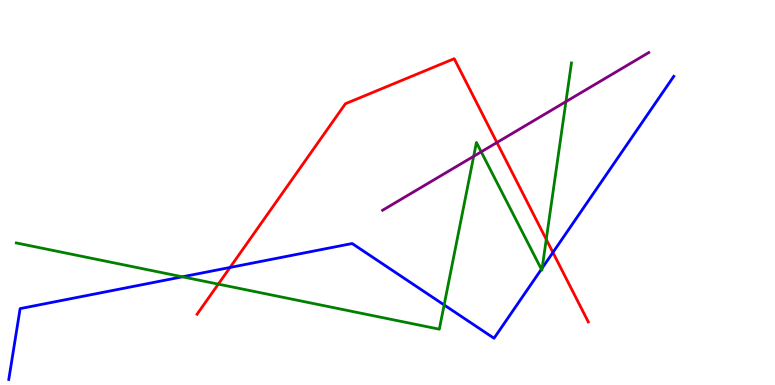[{'lines': ['blue', 'red'], 'intersections': [{'x': 2.97, 'y': 3.05}, {'x': 7.13, 'y': 3.44}]}, {'lines': ['green', 'red'], 'intersections': [{'x': 2.82, 'y': 2.62}, {'x': 7.05, 'y': 3.78}]}, {'lines': ['purple', 'red'], 'intersections': [{'x': 6.41, 'y': 6.3}]}, {'lines': ['blue', 'green'], 'intersections': [{'x': 2.35, 'y': 2.81}, {'x': 5.73, 'y': 2.08}, {'x': 6.99, 'y': 3.01}, {'x': 7.0, 'y': 3.04}]}, {'lines': ['blue', 'purple'], 'intersections': []}, {'lines': ['green', 'purple'], 'intersections': [{'x': 6.11, 'y': 5.94}, {'x': 6.21, 'y': 6.06}, {'x': 7.3, 'y': 7.36}]}]